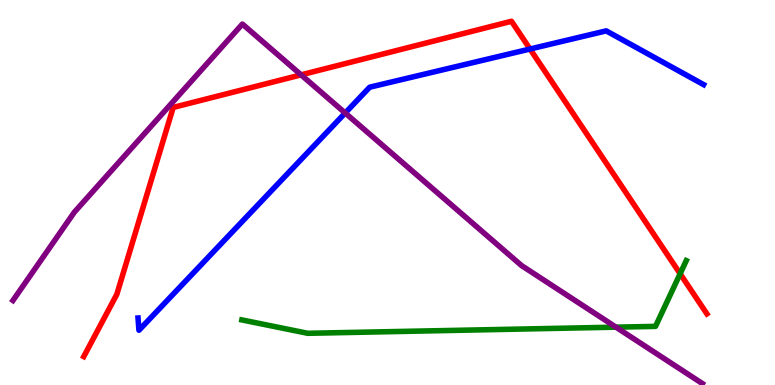[{'lines': ['blue', 'red'], 'intersections': [{'x': 6.84, 'y': 8.73}]}, {'lines': ['green', 'red'], 'intersections': [{'x': 8.78, 'y': 2.89}]}, {'lines': ['purple', 'red'], 'intersections': [{'x': 3.89, 'y': 8.06}]}, {'lines': ['blue', 'green'], 'intersections': []}, {'lines': ['blue', 'purple'], 'intersections': [{'x': 4.45, 'y': 7.07}]}, {'lines': ['green', 'purple'], 'intersections': [{'x': 7.95, 'y': 1.5}]}]